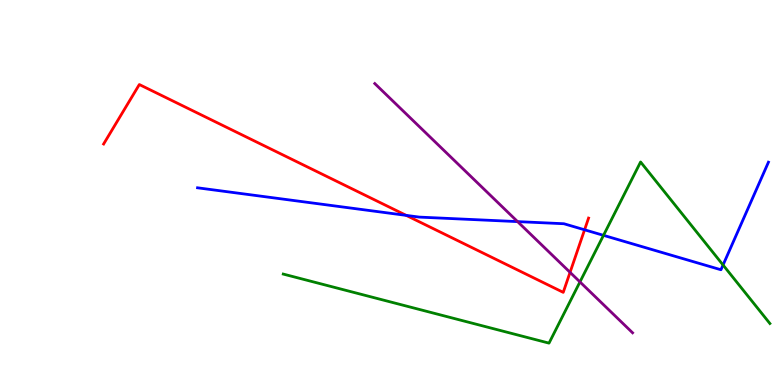[{'lines': ['blue', 'red'], 'intersections': [{'x': 5.24, 'y': 4.41}, {'x': 7.54, 'y': 4.03}]}, {'lines': ['green', 'red'], 'intersections': []}, {'lines': ['purple', 'red'], 'intersections': [{'x': 7.36, 'y': 2.93}]}, {'lines': ['blue', 'green'], 'intersections': [{'x': 7.79, 'y': 3.89}, {'x': 9.33, 'y': 3.12}]}, {'lines': ['blue', 'purple'], 'intersections': [{'x': 6.68, 'y': 4.24}]}, {'lines': ['green', 'purple'], 'intersections': [{'x': 7.48, 'y': 2.68}]}]